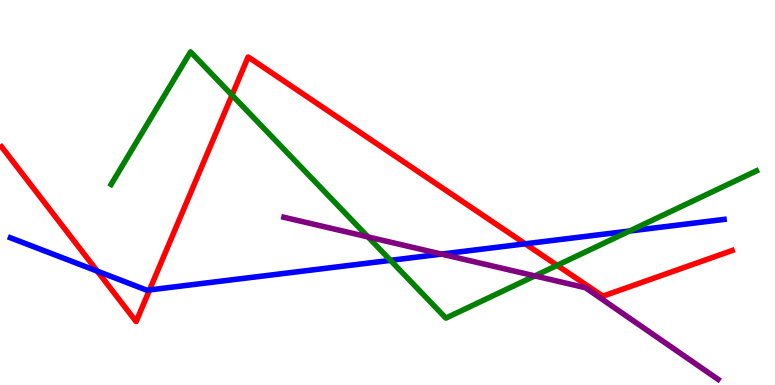[{'lines': ['blue', 'red'], 'intersections': [{'x': 1.26, 'y': 2.96}, {'x': 1.93, 'y': 2.47}, {'x': 6.78, 'y': 3.67}]}, {'lines': ['green', 'red'], 'intersections': [{'x': 2.99, 'y': 7.53}, {'x': 7.19, 'y': 3.11}]}, {'lines': ['purple', 'red'], 'intersections': []}, {'lines': ['blue', 'green'], 'intersections': [{'x': 5.04, 'y': 3.24}, {'x': 8.12, 'y': 4.0}]}, {'lines': ['blue', 'purple'], 'intersections': [{'x': 5.7, 'y': 3.4}]}, {'lines': ['green', 'purple'], 'intersections': [{'x': 4.75, 'y': 3.85}, {'x': 6.9, 'y': 2.83}]}]